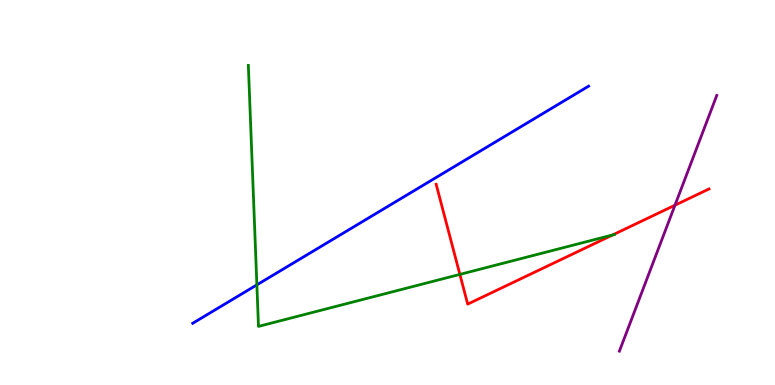[{'lines': ['blue', 'red'], 'intersections': []}, {'lines': ['green', 'red'], 'intersections': [{'x': 5.93, 'y': 2.87}, {'x': 7.9, 'y': 3.9}]}, {'lines': ['purple', 'red'], 'intersections': [{'x': 8.71, 'y': 4.67}]}, {'lines': ['blue', 'green'], 'intersections': [{'x': 3.31, 'y': 2.6}]}, {'lines': ['blue', 'purple'], 'intersections': []}, {'lines': ['green', 'purple'], 'intersections': []}]